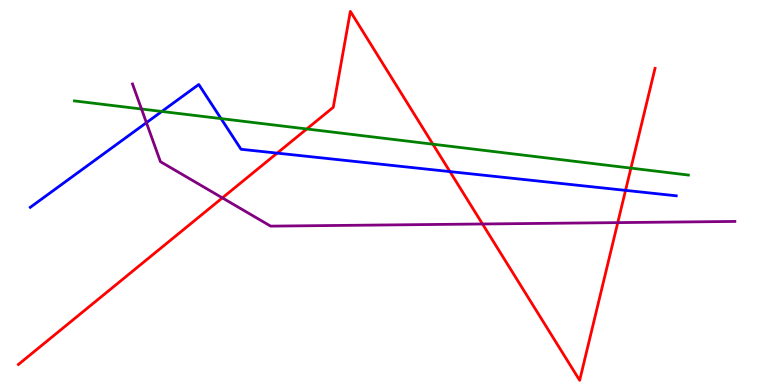[{'lines': ['blue', 'red'], 'intersections': [{'x': 3.58, 'y': 6.02}, {'x': 5.81, 'y': 5.54}, {'x': 8.07, 'y': 5.06}]}, {'lines': ['green', 'red'], 'intersections': [{'x': 3.96, 'y': 6.65}, {'x': 5.59, 'y': 6.25}, {'x': 8.14, 'y': 5.63}]}, {'lines': ['purple', 'red'], 'intersections': [{'x': 2.87, 'y': 4.86}, {'x': 6.23, 'y': 4.18}, {'x': 7.97, 'y': 4.22}]}, {'lines': ['blue', 'green'], 'intersections': [{'x': 2.09, 'y': 7.11}, {'x': 2.85, 'y': 6.92}]}, {'lines': ['blue', 'purple'], 'intersections': [{'x': 1.89, 'y': 6.81}]}, {'lines': ['green', 'purple'], 'intersections': [{'x': 1.83, 'y': 7.17}]}]